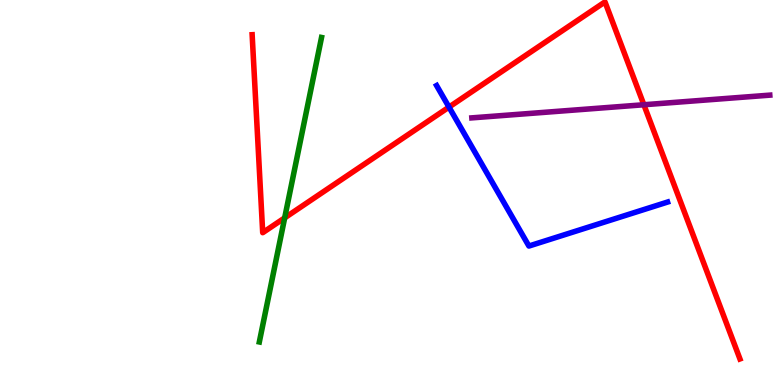[{'lines': ['blue', 'red'], 'intersections': [{'x': 5.79, 'y': 7.22}]}, {'lines': ['green', 'red'], 'intersections': [{'x': 3.67, 'y': 4.34}]}, {'lines': ['purple', 'red'], 'intersections': [{'x': 8.31, 'y': 7.28}]}, {'lines': ['blue', 'green'], 'intersections': []}, {'lines': ['blue', 'purple'], 'intersections': []}, {'lines': ['green', 'purple'], 'intersections': []}]